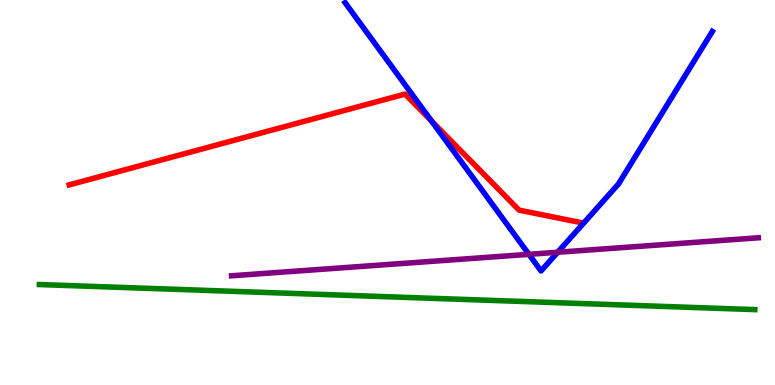[{'lines': ['blue', 'red'], 'intersections': [{'x': 5.57, 'y': 6.85}]}, {'lines': ['green', 'red'], 'intersections': []}, {'lines': ['purple', 'red'], 'intersections': []}, {'lines': ['blue', 'green'], 'intersections': []}, {'lines': ['blue', 'purple'], 'intersections': [{'x': 6.82, 'y': 3.39}, {'x': 7.2, 'y': 3.45}]}, {'lines': ['green', 'purple'], 'intersections': []}]